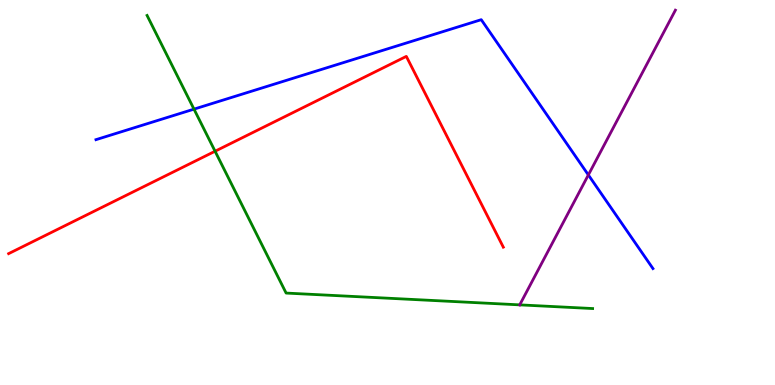[{'lines': ['blue', 'red'], 'intersections': []}, {'lines': ['green', 'red'], 'intersections': [{'x': 2.78, 'y': 6.07}]}, {'lines': ['purple', 'red'], 'intersections': []}, {'lines': ['blue', 'green'], 'intersections': [{'x': 2.5, 'y': 7.17}]}, {'lines': ['blue', 'purple'], 'intersections': [{'x': 7.59, 'y': 5.46}]}, {'lines': ['green', 'purple'], 'intersections': [{'x': 6.71, 'y': 2.08}]}]